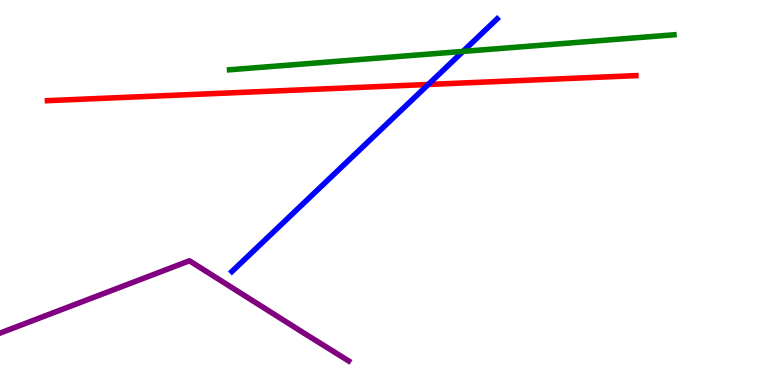[{'lines': ['blue', 'red'], 'intersections': [{'x': 5.53, 'y': 7.81}]}, {'lines': ['green', 'red'], 'intersections': []}, {'lines': ['purple', 'red'], 'intersections': []}, {'lines': ['blue', 'green'], 'intersections': [{'x': 5.97, 'y': 8.66}]}, {'lines': ['blue', 'purple'], 'intersections': []}, {'lines': ['green', 'purple'], 'intersections': []}]